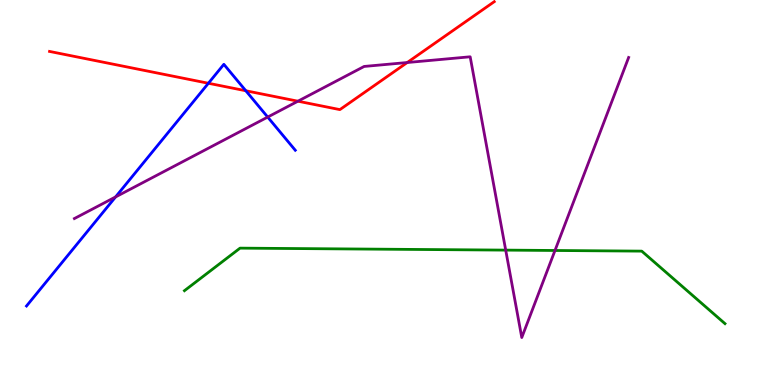[{'lines': ['blue', 'red'], 'intersections': [{'x': 2.69, 'y': 7.84}, {'x': 3.17, 'y': 7.64}]}, {'lines': ['green', 'red'], 'intersections': []}, {'lines': ['purple', 'red'], 'intersections': [{'x': 3.84, 'y': 7.37}, {'x': 5.25, 'y': 8.38}]}, {'lines': ['blue', 'green'], 'intersections': []}, {'lines': ['blue', 'purple'], 'intersections': [{'x': 1.49, 'y': 4.88}, {'x': 3.45, 'y': 6.96}]}, {'lines': ['green', 'purple'], 'intersections': [{'x': 6.53, 'y': 3.5}, {'x': 7.16, 'y': 3.49}]}]